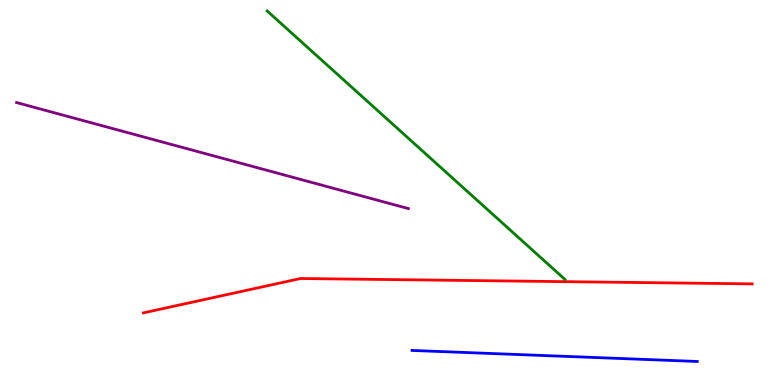[{'lines': ['blue', 'red'], 'intersections': []}, {'lines': ['green', 'red'], 'intersections': []}, {'lines': ['purple', 'red'], 'intersections': []}, {'lines': ['blue', 'green'], 'intersections': []}, {'lines': ['blue', 'purple'], 'intersections': []}, {'lines': ['green', 'purple'], 'intersections': []}]